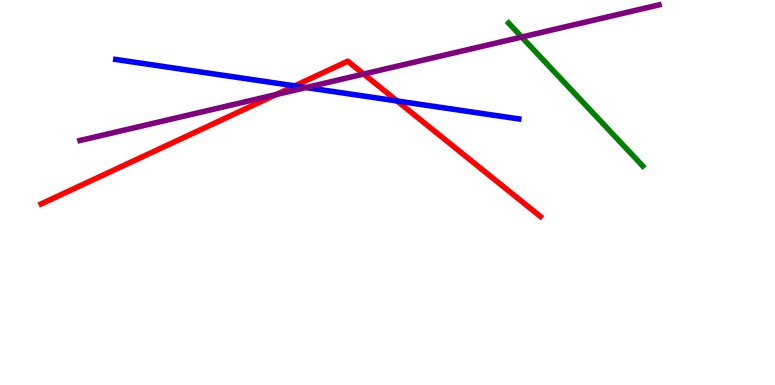[{'lines': ['blue', 'red'], 'intersections': [{'x': 3.8, 'y': 7.77}, {'x': 5.12, 'y': 7.38}]}, {'lines': ['green', 'red'], 'intersections': []}, {'lines': ['purple', 'red'], 'intersections': [{'x': 3.56, 'y': 7.54}, {'x': 4.69, 'y': 8.08}]}, {'lines': ['blue', 'green'], 'intersections': []}, {'lines': ['blue', 'purple'], 'intersections': [{'x': 3.95, 'y': 7.73}]}, {'lines': ['green', 'purple'], 'intersections': [{'x': 6.73, 'y': 9.04}]}]